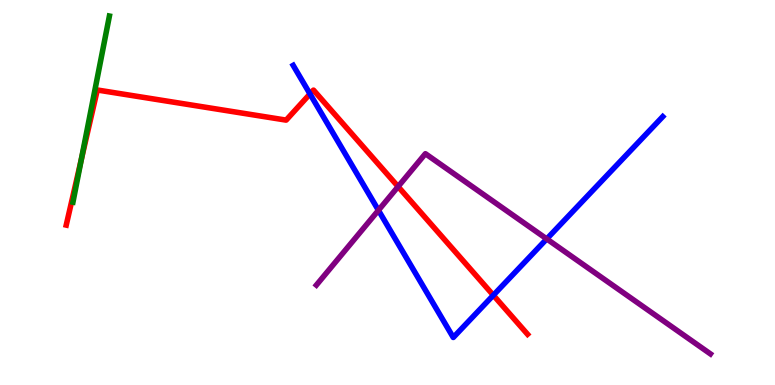[{'lines': ['blue', 'red'], 'intersections': [{'x': 4.0, 'y': 7.56}, {'x': 6.37, 'y': 2.33}]}, {'lines': ['green', 'red'], 'intersections': [{'x': 1.05, 'y': 5.86}]}, {'lines': ['purple', 'red'], 'intersections': [{'x': 5.14, 'y': 5.15}]}, {'lines': ['blue', 'green'], 'intersections': []}, {'lines': ['blue', 'purple'], 'intersections': [{'x': 4.88, 'y': 4.54}, {'x': 7.05, 'y': 3.79}]}, {'lines': ['green', 'purple'], 'intersections': []}]